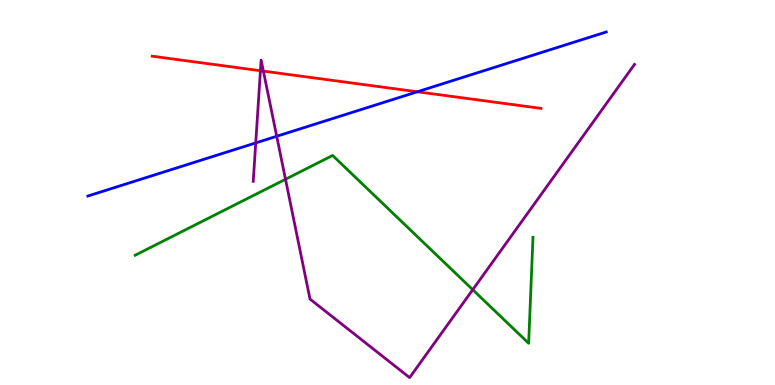[{'lines': ['blue', 'red'], 'intersections': [{'x': 5.38, 'y': 7.62}]}, {'lines': ['green', 'red'], 'intersections': []}, {'lines': ['purple', 'red'], 'intersections': [{'x': 3.36, 'y': 8.16}, {'x': 3.4, 'y': 8.15}]}, {'lines': ['blue', 'green'], 'intersections': []}, {'lines': ['blue', 'purple'], 'intersections': [{'x': 3.3, 'y': 6.29}, {'x': 3.57, 'y': 6.46}]}, {'lines': ['green', 'purple'], 'intersections': [{'x': 3.68, 'y': 5.34}, {'x': 6.1, 'y': 2.48}]}]